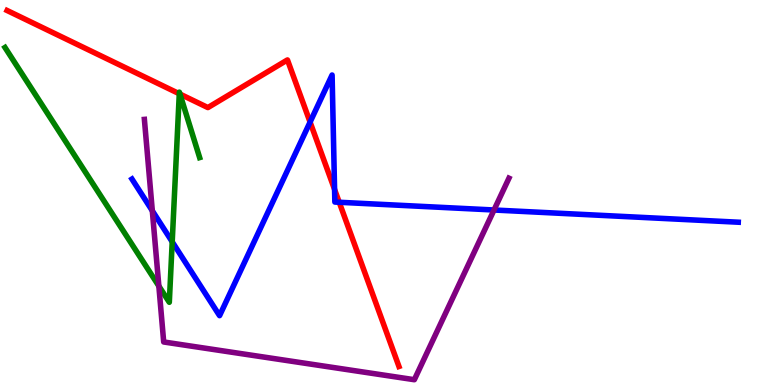[{'lines': ['blue', 'red'], 'intersections': [{'x': 4.0, 'y': 6.83}, {'x': 4.32, 'y': 5.08}, {'x': 4.38, 'y': 4.75}]}, {'lines': ['green', 'red'], 'intersections': [{'x': 2.31, 'y': 7.56}, {'x': 2.32, 'y': 7.56}]}, {'lines': ['purple', 'red'], 'intersections': []}, {'lines': ['blue', 'green'], 'intersections': [{'x': 2.22, 'y': 3.72}]}, {'lines': ['blue', 'purple'], 'intersections': [{'x': 1.97, 'y': 4.53}, {'x': 6.37, 'y': 4.55}]}, {'lines': ['green', 'purple'], 'intersections': [{'x': 2.05, 'y': 2.57}]}]